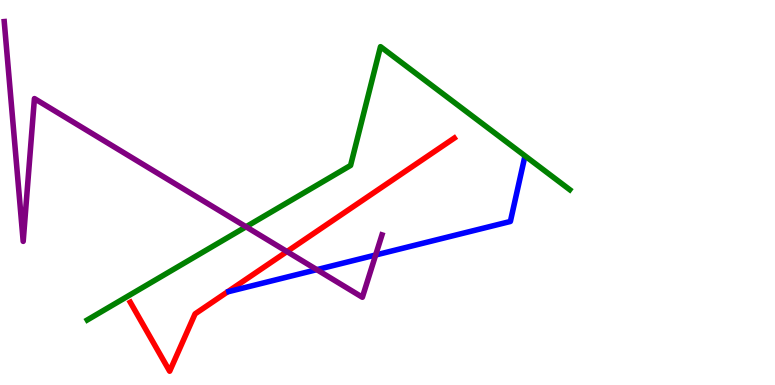[{'lines': ['blue', 'red'], 'intersections': []}, {'lines': ['green', 'red'], 'intersections': []}, {'lines': ['purple', 'red'], 'intersections': [{'x': 3.7, 'y': 3.47}]}, {'lines': ['blue', 'green'], 'intersections': []}, {'lines': ['blue', 'purple'], 'intersections': [{'x': 4.09, 'y': 3.0}, {'x': 4.85, 'y': 3.38}]}, {'lines': ['green', 'purple'], 'intersections': [{'x': 3.17, 'y': 4.11}]}]